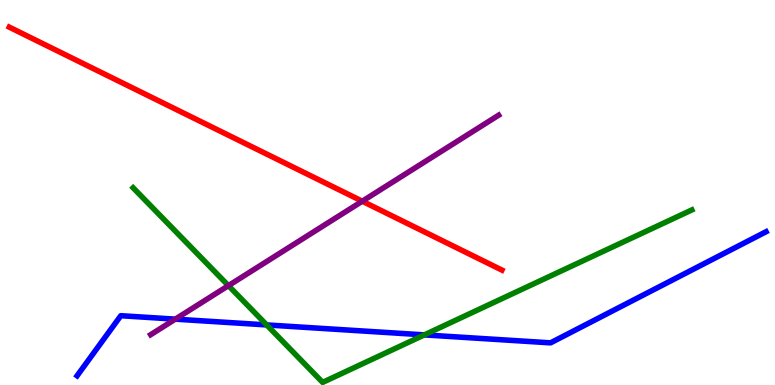[{'lines': ['blue', 'red'], 'intersections': []}, {'lines': ['green', 'red'], 'intersections': []}, {'lines': ['purple', 'red'], 'intersections': [{'x': 4.67, 'y': 4.77}]}, {'lines': ['blue', 'green'], 'intersections': [{'x': 3.44, 'y': 1.56}, {'x': 5.48, 'y': 1.3}]}, {'lines': ['blue', 'purple'], 'intersections': [{'x': 2.26, 'y': 1.71}]}, {'lines': ['green', 'purple'], 'intersections': [{'x': 2.95, 'y': 2.58}]}]